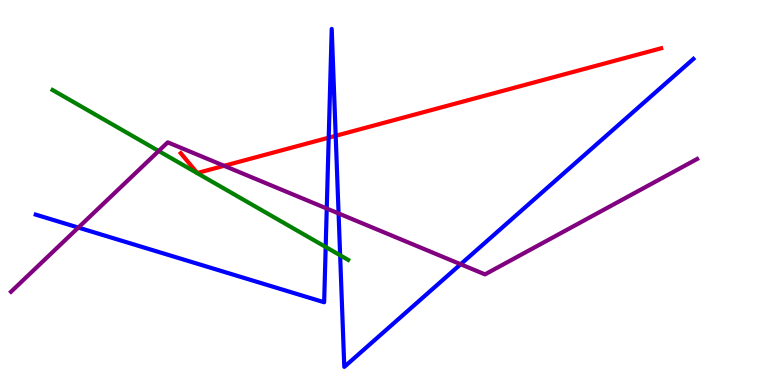[{'lines': ['blue', 'red'], 'intersections': [{'x': 4.24, 'y': 6.42}, {'x': 4.33, 'y': 6.47}]}, {'lines': ['green', 'red'], 'intersections': []}, {'lines': ['purple', 'red'], 'intersections': [{'x': 2.89, 'y': 5.69}]}, {'lines': ['blue', 'green'], 'intersections': [{'x': 4.2, 'y': 3.59}, {'x': 4.39, 'y': 3.37}]}, {'lines': ['blue', 'purple'], 'intersections': [{'x': 1.01, 'y': 4.09}, {'x': 4.22, 'y': 4.58}, {'x': 4.37, 'y': 4.46}, {'x': 5.94, 'y': 3.14}]}, {'lines': ['green', 'purple'], 'intersections': [{'x': 2.05, 'y': 6.08}]}]